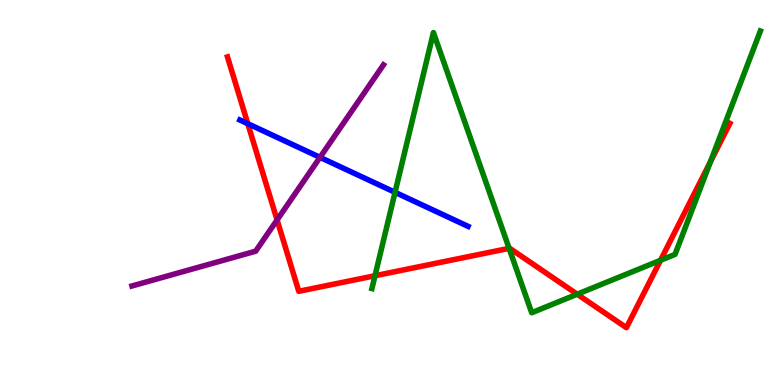[{'lines': ['blue', 'red'], 'intersections': [{'x': 3.2, 'y': 6.79}]}, {'lines': ['green', 'red'], 'intersections': [{'x': 4.84, 'y': 2.84}, {'x': 6.57, 'y': 3.55}, {'x': 7.45, 'y': 2.36}, {'x': 8.52, 'y': 3.24}, {'x': 9.17, 'y': 5.8}]}, {'lines': ['purple', 'red'], 'intersections': [{'x': 3.58, 'y': 4.29}]}, {'lines': ['blue', 'green'], 'intersections': [{'x': 5.1, 'y': 5.0}]}, {'lines': ['blue', 'purple'], 'intersections': [{'x': 4.13, 'y': 5.91}]}, {'lines': ['green', 'purple'], 'intersections': []}]